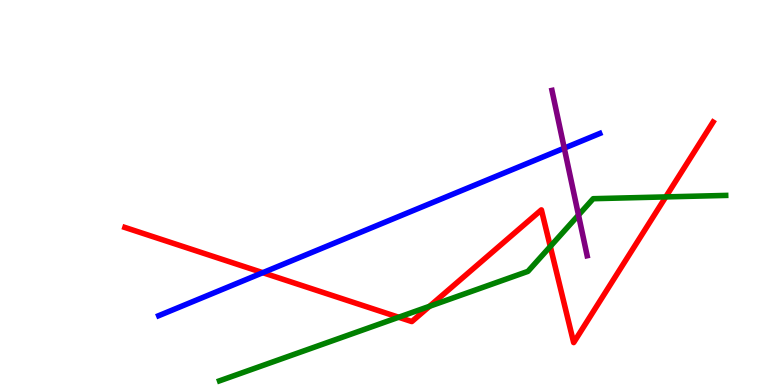[{'lines': ['blue', 'red'], 'intersections': [{'x': 3.39, 'y': 2.92}]}, {'lines': ['green', 'red'], 'intersections': [{'x': 5.14, 'y': 1.76}, {'x': 5.54, 'y': 2.04}, {'x': 7.1, 'y': 3.6}, {'x': 8.59, 'y': 4.89}]}, {'lines': ['purple', 'red'], 'intersections': []}, {'lines': ['blue', 'green'], 'intersections': []}, {'lines': ['blue', 'purple'], 'intersections': [{'x': 7.28, 'y': 6.15}]}, {'lines': ['green', 'purple'], 'intersections': [{'x': 7.46, 'y': 4.41}]}]